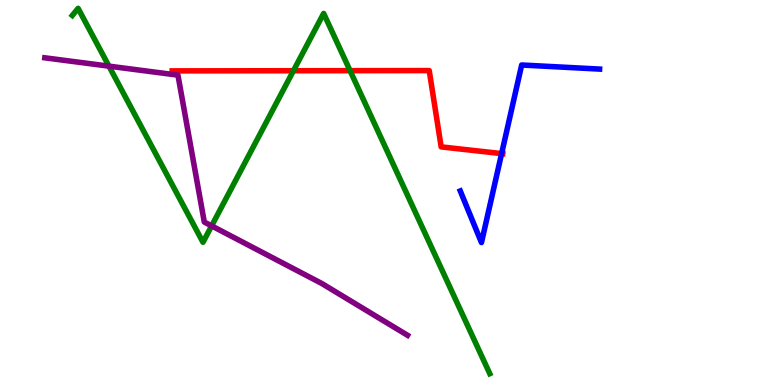[{'lines': ['blue', 'red'], 'intersections': [{'x': 6.47, 'y': 6.01}]}, {'lines': ['green', 'red'], 'intersections': [{'x': 3.79, 'y': 8.16}, {'x': 4.52, 'y': 8.16}]}, {'lines': ['purple', 'red'], 'intersections': []}, {'lines': ['blue', 'green'], 'intersections': []}, {'lines': ['blue', 'purple'], 'intersections': []}, {'lines': ['green', 'purple'], 'intersections': [{'x': 1.41, 'y': 8.28}, {'x': 2.73, 'y': 4.13}]}]